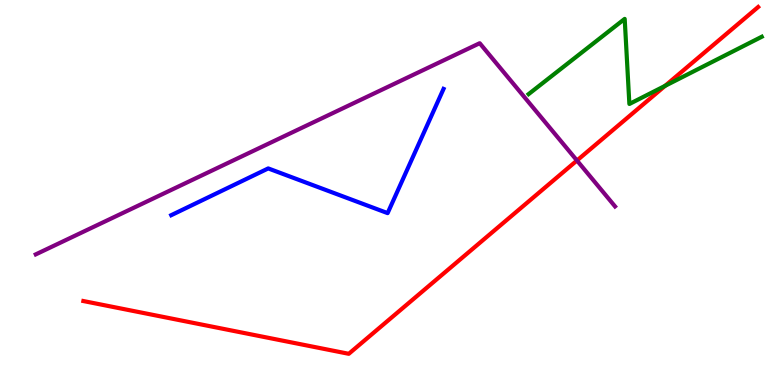[{'lines': ['blue', 'red'], 'intersections': []}, {'lines': ['green', 'red'], 'intersections': [{'x': 8.58, 'y': 7.77}]}, {'lines': ['purple', 'red'], 'intersections': [{'x': 7.44, 'y': 5.83}]}, {'lines': ['blue', 'green'], 'intersections': []}, {'lines': ['blue', 'purple'], 'intersections': []}, {'lines': ['green', 'purple'], 'intersections': []}]